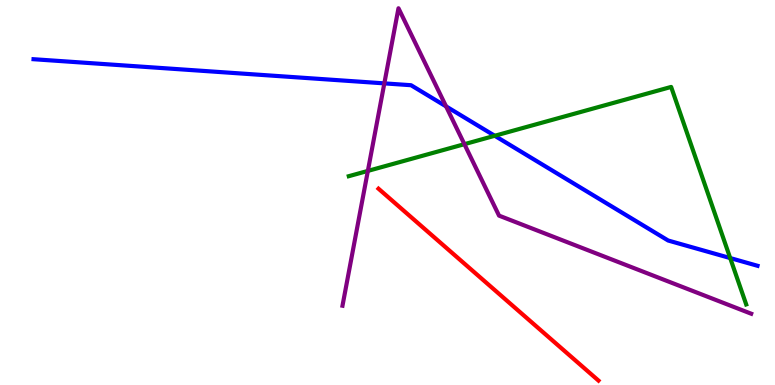[{'lines': ['blue', 'red'], 'intersections': []}, {'lines': ['green', 'red'], 'intersections': []}, {'lines': ['purple', 'red'], 'intersections': []}, {'lines': ['blue', 'green'], 'intersections': [{'x': 6.38, 'y': 6.47}, {'x': 9.42, 'y': 3.3}]}, {'lines': ['blue', 'purple'], 'intersections': [{'x': 4.96, 'y': 7.83}, {'x': 5.76, 'y': 7.24}]}, {'lines': ['green', 'purple'], 'intersections': [{'x': 4.75, 'y': 5.56}, {'x': 5.99, 'y': 6.26}]}]